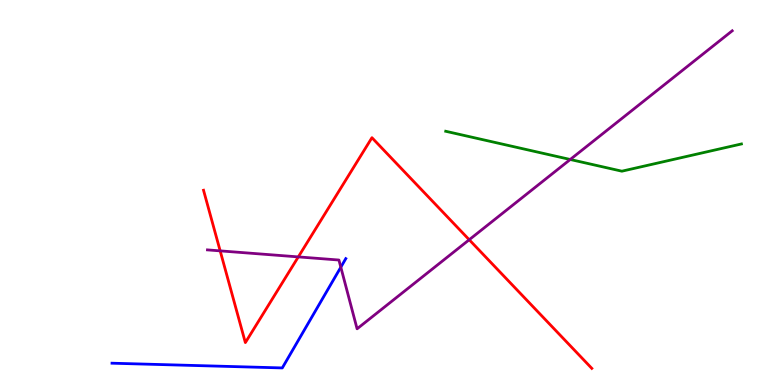[{'lines': ['blue', 'red'], 'intersections': []}, {'lines': ['green', 'red'], 'intersections': []}, {'lines': ['purple', 'red'], 'intersections': [{'x': 2.84, 'y': 3.48}, {'x': 3.85, 'y': 3.33}, {'x': 6.05, 'y': 3.77}]}, {'lines': ['blue', 'green'], 'intersections': []}, {'lines': ['blue', 'purple'], 'intersections': [{'x': 4.4, 'y': 3.06}]}, {'lines': ['green', 'purple'], 'intersections': [{'x': 7.36, 'y': 5.86}]}]